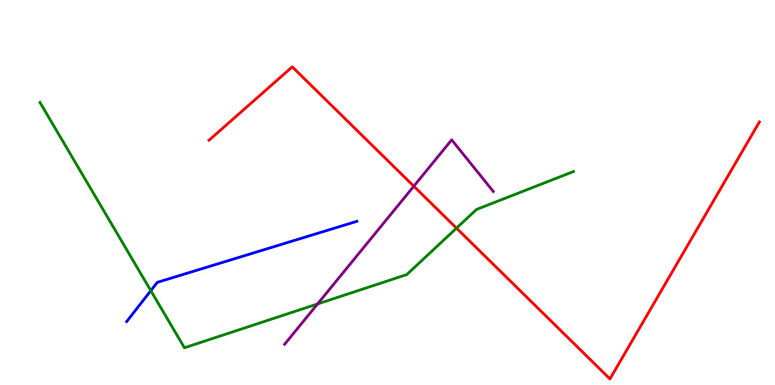[{'lines': ['blue', 'red'], 'intersections': []}, {'lines': ['green', 'red'], 'intersections': [{'x': 5.89, 'y': 4.07}]}, {'lines': ['purple', 'red'], 'intersections': [{'x': 5.34, 'y': 5.16}]}, {'lines': ['blue', 'green'], 'intersections': [{'x': 1.95, 'y': 2.45}]}, {'lines': ['blue', 'purple'], 'intersections': []}, {'lines': ['green', 'purple'], 'intersections': [{'x': 4.1, 'y': 2.11}]}]